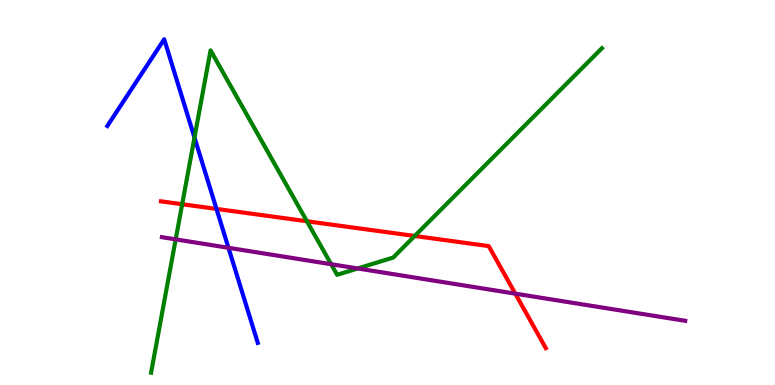[{'lines': ['blue', 'red'], 'intersections': [{'x': 2.79, 'y': 4.57}]}, {'lines': ['green', 'red'], 'intersections': [{'x': 2.35, 'y': 4.7}, {'x': 3.96, 'y': 4.25}, {'x': 5.35, 'y': 3.87}]}, {'lines': ['purple', 'red'], 'intersections': [{'x': 6.65, 'y': 2.37}]}, {'lines': ['blue', 'green'], 'intersections': [{'x': 2.51, 'y': 6.43}]}, {'lines': ['blue', 'purple'], 'intersections': [{'x': 2.95, 'y': 3.56}]}, {'lines': ['green', 'purple'], 'intersections': [{'x': 2.27, 'y': 3.78}, {'x': 4.27, 'y': 3.14}, {'x': 4.62, 'y': 3.03}]}]